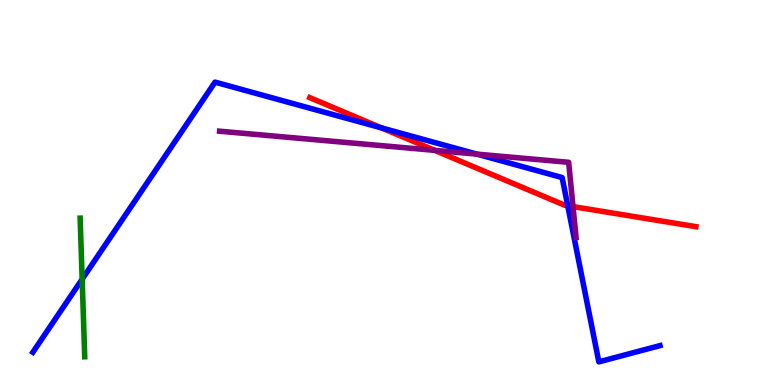[{'lines': ['blue', 'red'], 'intersections': [{'x': 4.92, 'y': 6.68}, {'x': 7.33, 'y': 4.66}]}, {'lines': ['green', 'red'], 'intersections': []}, {'lines': ['purple', 'red'], 'intersections': [{'x': 5.61, 'y': 6.09}, {'x': 7.39, 'y': 4.63}]}, {'lines': ['blue', 'green'], 'intersections': [{'x': 1.06, 'y': 2.75}]}, {'lines': ['blue', 'purple'], 'intersections': [{'x': 6.15, 'y': 6.0}]}, {'lines': ['green', 'purple'], 'intersections': []}]